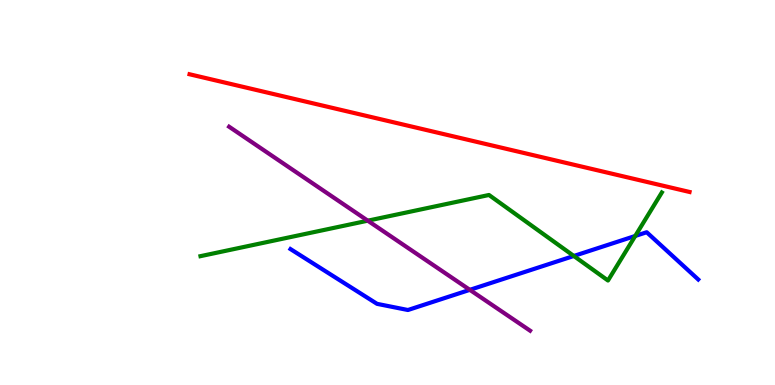[{'lines': ['blue', 'red'], 'intersections': []}, {'lines': ['green', 'red'], 'intersections': []}, {'lines': ['purple', 'red'], 'intersections': []}, {'lines': ['blue', 'green'], 'intersections': [{'x': 7.4, 'y': 3.35}, {'x': 8.2, 'y': 3.87}]}, {'lines': ['blue', 'purple'], 'intersections': [{'x': 6.06, 'y': 2.47}]}, {'lines': ['green', 'purple'], 'intersections': [{'x': 4.75, 'y': 4.27}]}]